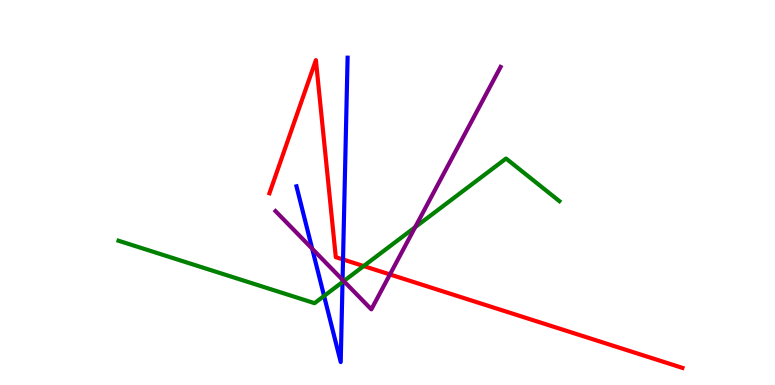[{'lines': ['blue', 'red'], 'intersections': [{'x': 4.43, 'y': 3.26}]}, {'lines': ['green', 'red'], 'intersections': [{'x': 4.69, 'y': 3.09}]}, {'lines': ['purple', 'red'], 'intersections': [{'x': 5.03, 'y': 2.87}]}, {'lines': ['blue', 'green'], 'intersections': [{'x': 4.18, 'y': 2.31}, {'x': 4.42, 'y': 2.67}]}, {'lines': ['blue', 'purple'], 'intersections': [{'x': 4.03, 'y': 3.54}, {'x': 4.42, 'y': 2.73}]}, {'lines': ['green', 'purple'], 'intersections': [{'x': 4.44, 'y': 2.7}, {'x': 5.36, 'y': 4.1}]}]